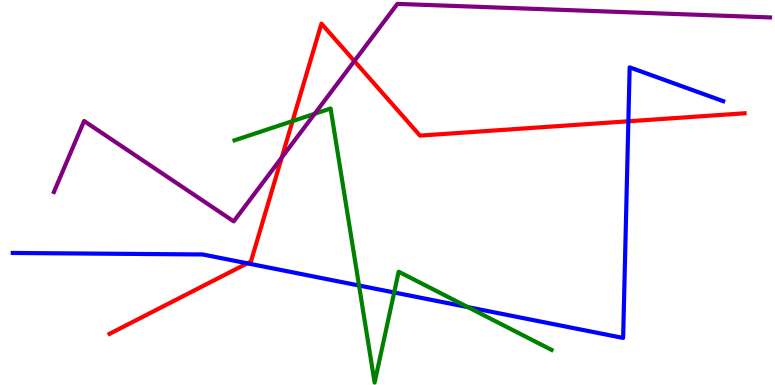[{'lines': ['blue', 'red'], 'intersections': [{'x': 3.19, 'y': 3.16}, {'x': 8.11, 'y': 6.85}]}, {'lines': ['green', 'red'], 'intersections': [{'x': 3.77, 'y': 6.85}]}, {'lines': ['purple', 'red'], 'intersections': [{'x': 3.64, 'y': 5.91}, {'x': 4.57, 'y': 8.41}]}, {'lines': ['blue', 'green'], 'intersections': [{'x': 4.63, 'y': 2.58}, {'x': 5.09, 'y': 2.4}, {'x': 6.04, 'y': 2.02}]}, {'lines': ['blue', 'purple'], 'intersections': []}, {'lines': ['green', 'purple'], 'intersections': [{'x': 4.06, 'y': 7.05}]}]